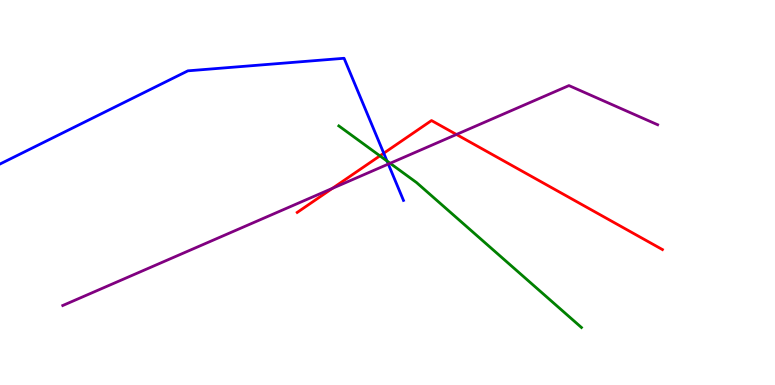[{'lines': ['blue', 'red'], 'intersections': [{'x': 4.95, 'y': 6.02}]}, {'lines': ['green', 'red'], 'intersections': [{'x': 4.9, 'y': 5.95}]}, {'lines': ['purple', 'red'], 'intersections': [{'x': 4.29, 'y': 5.11}, {'x': 5.89, 'y': 6.51}]}, {'lines': ['blue', 'green'], 'intersections': [{'x': 4.99, 'y': 5.82}]}, {'lines': ['blue', 'purple'], 'intersections': [{'x': 5.01, 'y': 5.74}]}, {'lines': ['green', 'purple'], 'intersections': [{'x': 5.03, 'y': 5.76}]}]